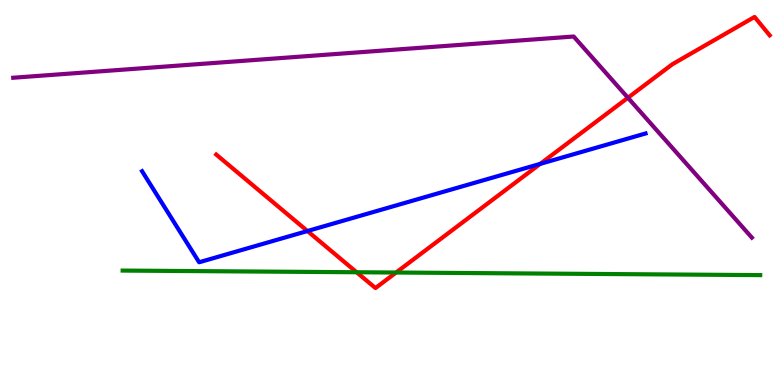[{'lines': ['blue', 'red'], 'intersections': [{'x': 3.97, 'y': 4.0}, {'x': 6.97, 'y': 5.74}]}, {'lines': ['green', 'red'], 'intersections': [{'x': 4.6, 'y': 2.93}, {'x': 5.11, 'y': 2.92}]}, {'lines': ['purple', 'red'], 'intersections': [{'x': 8.1, 'y': 7.46}]}, {'lines': ['blue', 'green'], 'intersections': []}, {'lines': ['blue', 'purple'], 'intersections': []}, {'lines': ['green', 'purple'], 'intersections': []}]